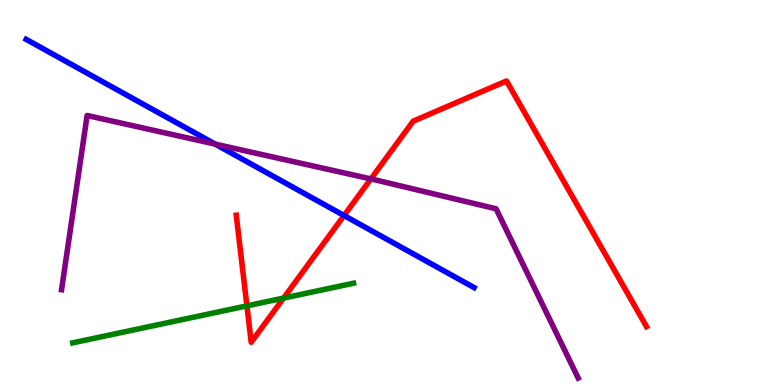[{'lines': ['blue', 'red'], 'intersections': [{'x': 4.44, 'y': 4.4}]}, {'lines': ['green', 'red'], 'intersections': [{'x': 3.19, 'y': 2.06}, {'x': 3.66, 'y': 2.26}]}, {'lines': ['purple', 'red'], 'intersections': [{'x': 4.79, 'y': 5.35}]}, {'lines': ['blue', 'green'], 'intersections': []}, {'lines': ['blue', 'purple'], 'intersections': [{'x': 2.78, 'y': 6.26}]}, {'lines': ['green', 'purple'], 'intersections': []}]